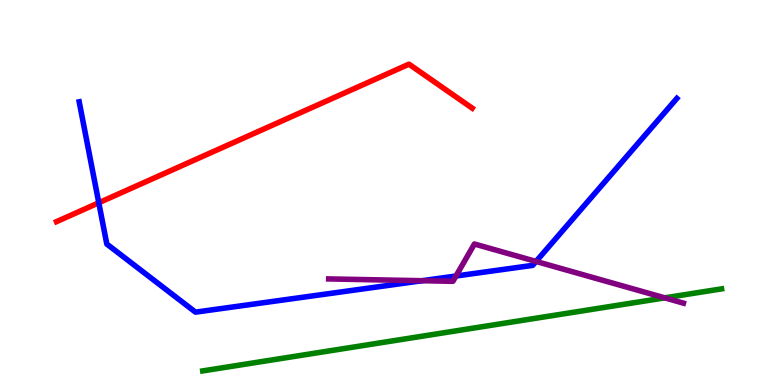[{'lines': ['blue', 'red'], 'intersections': [{'x': 1.27, 'y': 4.73}]}, {'lines': ['green', 'red'], 'intersections': []}, {'lines': ['purple', 'red'], 'intersections': []}, {'lines': ['blue', 'green'], 'intersections': []}, {'lines': ['blue', 'purple'], 'intersections': [{'x': 5.45, 'y': 2.71}, {'x': 5.88, 'y': 2.83}, {'x': 6.92, 'y': 3.21}]}, {'lines': ['green', 'purple'], 'intersections': [{'x': 8.58, 'y': 2.26}]}]